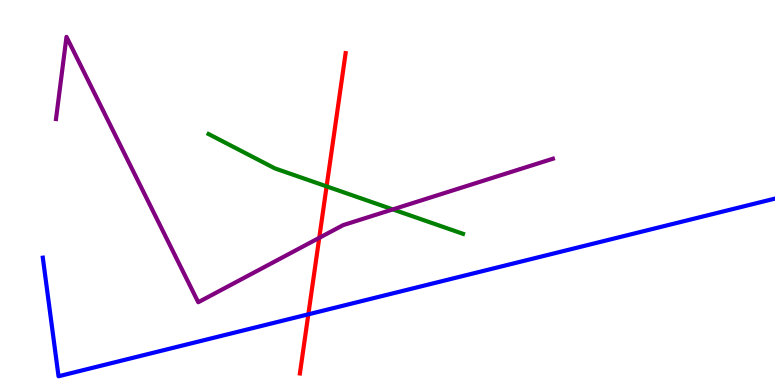[{'lines': ['blue', 'red'], 'intersections': [{'x': 3.98, 'y': 1.84}]}, {'lines': ['green', 'red'], 'intersections': [{'x': 4.21, 'y': 5.16}]}, {'lines': ['purple', 'red'], 'intersections': [{'x': 4.12, 'y': 3.82}]}, {'lines': ['blue', 'green'], 'intersections': []}, {'lines': ['blue', 'purple'], 'intersections': []}, {'lines': ['green', 'purple'], 'intersections': [{'x': 5.07, 'y': 4.56}]}]